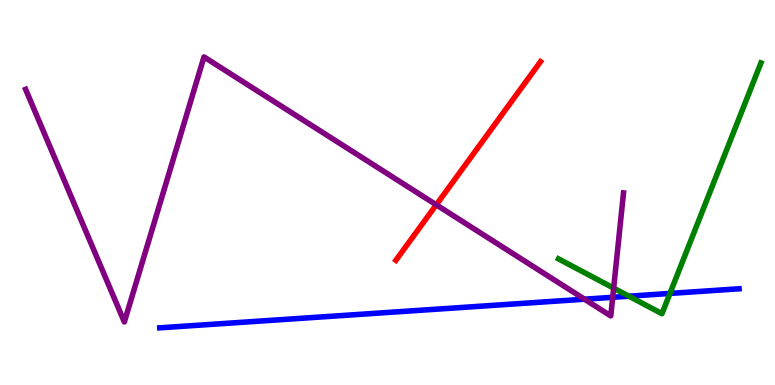[{'lines': ['blue', 'red'], 'intersections': []}, {'lines': ['green', 'red'], 'intersections': []}, {'lines': ['purple', 'red'], 'intersections': [{'x': 5.63, 'y': 4.68}]}, {'lines': ['blue', 'green'], 'intersections': [{'x': 8.12, 'y': 2.31}, {'x': 8.64, 'y': 2.38}]}, {'lines': ['blue', 'purple'], 'intersections': [{'x': 7.54, 'y': 2.23}, {'x': 7.91, 'y': 2.28}]}, {'lines': ['green', 'purple'], 'intersections': [{'x': 7.92, 'y': 2.52}]}]